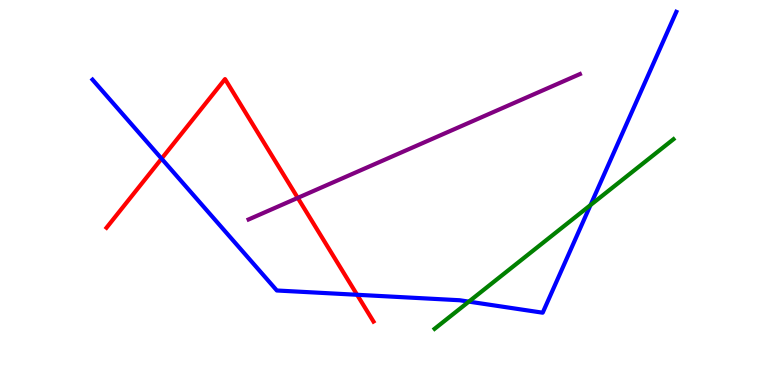[{'lines': ['blue', 'red'], 'intersections': [{'x': 2.08, 'y': 5.88}, {'x': 4.61, 'y': 2.34}]}, {'lines': ['green', 'red'], 'intersections': []}, {'lines': ['purple', 'red'], 'intersections': [{'x': 3.84, 'y': 4.86}]}, {'lines': ['blue', 'green'], 'intersections': [{'x': 6.05, 'y': 2.17}, {'x': 7.62, 'y': 4.67}]}, {'lines': ['blue', 'purple'], 'intersections': []}, {'lines': ['green', 'purple'], 'intersections': []}]